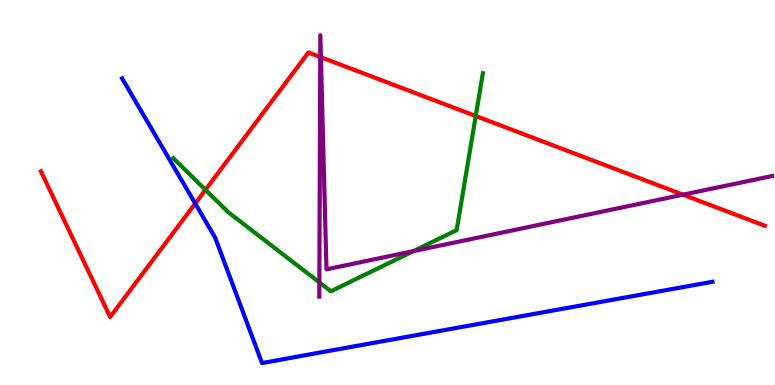[{'lines': ['blue', 'red'], 'intersections': [{'x': 2.52, 'y': 4.71}]}, {'lines': ['green', 'red'], 'intersections': [{'x': 2.65, 'y': 5.07}, {'x': 6.14, 'y': 6.99}]}, {'lines': ['purple', 'red'], 'intersections': [{'x': 4.13, 'y': 8.52}, {'x': 4.14, 'y': 8.51}, {'x': 8.81, 'y': 4.94}]}, {'lines': ['blue', 'green'], 'intersections': []}, {'lines': ['blue', 'purple'], 'intersections': []}, {'lines': ['green', 'purple'], 'intersections': [{'x': 4.12, 'y': 2.67}, {'x': 5.34, 'y': 3.48}]}]